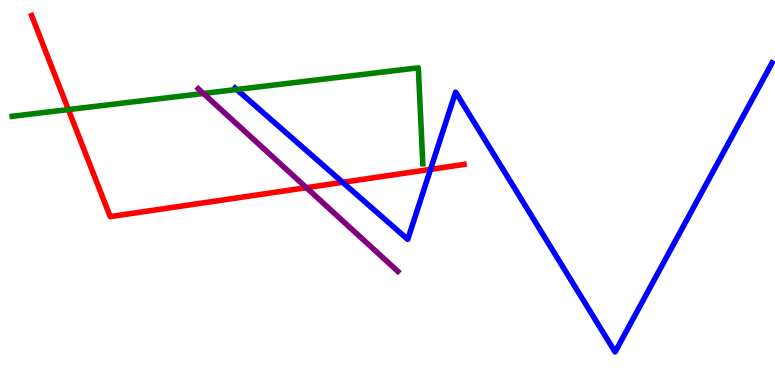[{'lines': ['blue', 'red'], 'intersections': [{'x': 4.42, 'y': 5.26}, {'x': 5.55, 'y': 5.6}]}, {'lines': ['green', 'red'], 'intersections': [{'x': 0.882, 'y': 7.15}]}, {'lines': ['purple', 'red'], 'intersections': [{'x': 3.95, 'y': 5.13}]}, {'lines': ['blue', 'green'], 'intersections': [{'x': 3.05, 'y': 7.68}]}, {'lines': ['blue', 'purple'], 'intersections': []}, {'lines': ['green', 'purple'], 'intersections': [{'x': 2.62, 'y': 7.57}]}]